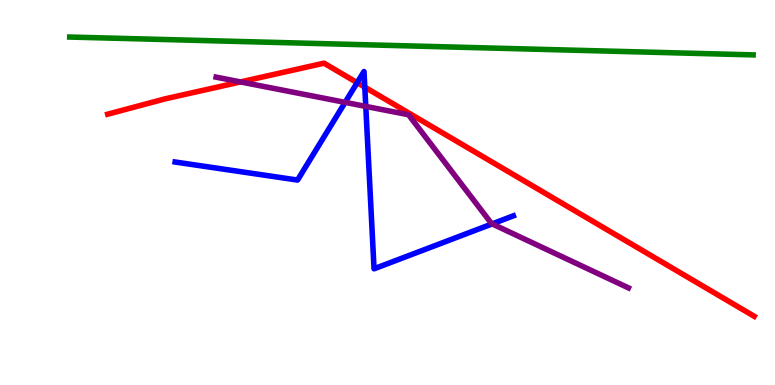[{'lines': ['blue', 'red'], 'intersections': [{'x': 4.61, 'y': 7.85}, {'x': 4.71, 'y': 7.74}]}, {'lines': ['green', 'red'], 'intersections': []}, {'lines': ['purple', 'red'], 'intersections': [{'x': 3.1, 'y': 7.87}]}, {'lines': ['blue', 'green'], 'intersections': []}, {'lines': ['blue', 'purple'], 'intersections': [{'x': 4.45, 'y': 7.34}, {'x': 4.72, 'y': 7.24}, {'x': 6.35, 'y': 4.18}]}, {'lines': ['green', 'purple'], 'intersections': []}]